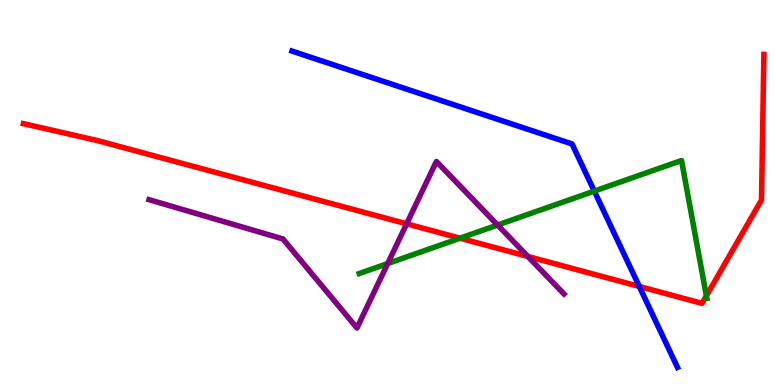[{'lines': ['blue', 'red'], 'intersections': [{'x': 8.25, 'y': 2.56}]}, {'lines': ['green', 'red'], 'intersections': [{'x': 5.94, 'y': 3.81}, {'x': 9.11, 'y': 2.31}]}, {'lines': ['purple', 'red'], 'intersections': [{'x': 5.25, 'y': 4.19}, {'x': 6.81, 'y': 3.34}]}, {'lines': ['blue', 'green'], 'intersections': [{'x': 7.67, 'y': 5.04}]}, {'lines': ['blue', 'purple'], 'intersections': []}, {'lines': ['green', 'purple'], 'intersections': [{'x': 5.0, 'y': 3.15}, {'x': 6.42, 'y': 4.16}]}]